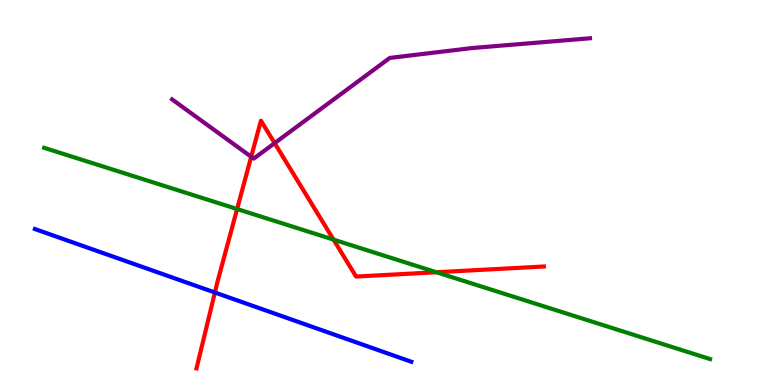[{'lines': ['blue', 'red'], 'intersections': [{'x': 2.77, 'y': 2.4}]}, {'lines': ['green', 'red'], 'intersections': [{'x': 3.06, 'y': 4.57}, {'x': 4.3, 'y': 3.78}, {'x': 5.63, 'y': 2.93}]}, {'lines': ['purple', 'red'], 'intersections': [{'x': 3.24, 'y': 5.93}, {'x': 3.54, 'y': 6.28}]}, {'lines': ['blue', 'green'], 'intersections': []}, {'lines': ['blue', 'purple'], 'intersections': []}, {'lines': ['green', 'purple'], 'intersections': []}]